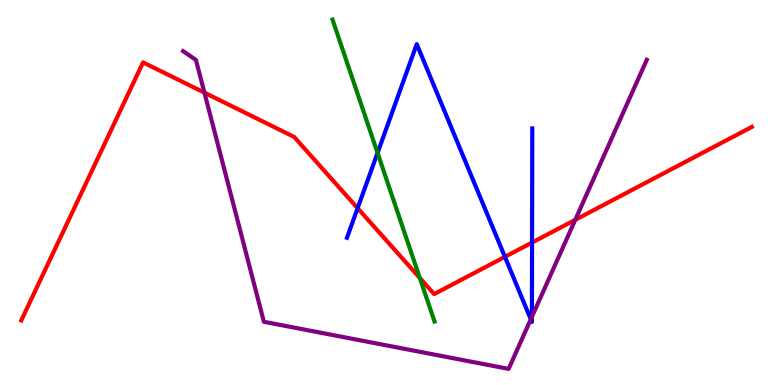[{'lines': ['blue', 'red'], 'intersections': [{'x': 4.61, 'y': 4.59}, {'x': 6.52, 'y': 3.33}, {'x': 6.87, 'y': 3.7}]}, {'lines': ['green', 'red'], 'intersections': [{'x': 5.42, 'y': 2.78}]}, {'lines': ['purple', 'red'], 'intersections': [{'x': 2.64, 'y': 7.59}, {'x': 7.42, 'y': 4.29}]}, {'lines': ['blue', 'green'], 'intersections': [{'x': 4.87, 'y': 6.03}]}, {'lines': ['blue', 'purple'], 'intersections': [{'x': 6.85, 'y': 1.71}, {'x': 6.86, 'y': 1.77}]}, {'lines': ['green', 'purple'], 'intersections': []}]